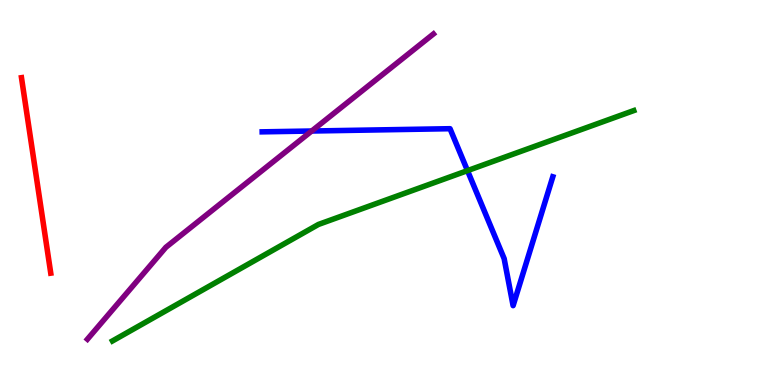[{'lines': ['blue', 'red'], 'intersections': []}, {'lines': ['green', 'red'], 'intersections': []}, {'lines': ['purple', 'red'], 'intersections': []}, {'lines': ['blue', 'green'], 'intersections': [{'x': 6.03, 'y': 5.57}]}, {'lines': ['blue', 'purple'], 'intersections': [{'x': 4.02, 'y': 6.6}]}, {'lines': ['green', 'purple'], 'intersections': []}]